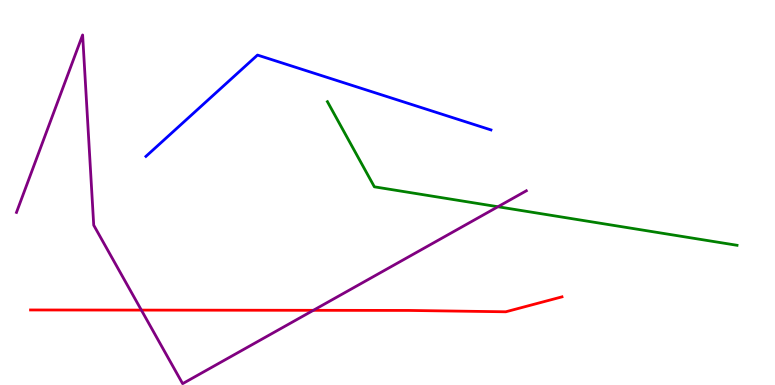[{'lines': ['blue', 'red'], 'intersections': []}, {'lines': ['green', 'red'], 'intersections': []}, {'lines': ['purple', 'red'], 'intersections': [{'x': 1.82, 'y': 1.95}, {'x': 4.04, 'y': 1.94}]}, {'lines': ['blue', 'green'], 'intersections': []}, {'lines': ['blue', 'purple'], 'intersections': []}, {'lines': ['green', 'purple'], 'intersections': [{'x': 6.42, 'y': 4.63}]}]